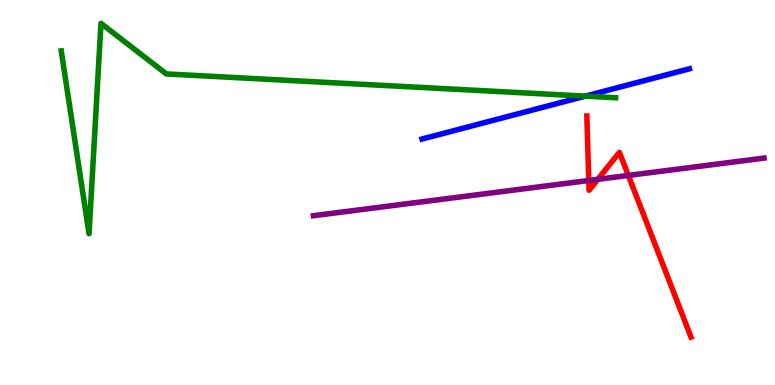[{'lines': ['blue', 'red'], 'intersections': []}, {'lines': ['green', 'red'], 'intersections': []}, {'lines': ['purple', 'red'], 'intersections': [{'x': 7.6, 'y': 5.31}, {'x': 7.71, 'y': 5.34}, {'x': 8.11, 'y': 5.44}]}, {'lines': ['blue', 'green'], 'intersections': [{'x': 7.55, 'y': 7.5}]}, {'lines': ['blue', 'purple'], 'intersections': []}, {'lines': ['green', 'purple'], 'intersections': []}]